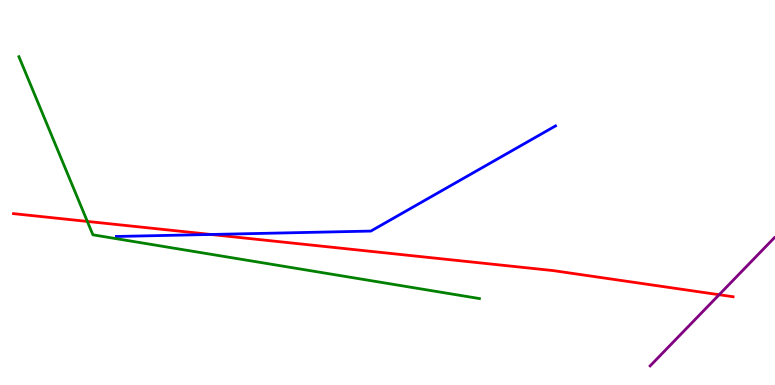[{'lines': ['blue', 'red'], 'intersections': [{'x': 2.72, 'y': 3.91}]}, {'lines': ['green', 'red'], 'intersections': [{'x': 1.13, 'y': 4.25}]}, {'lines': ['purple', 'red'], 'intersections': [{'x': 9.28, 'y': 2.34}]}, {'lines': ['blue', 'green'], 'intersections': []}, {'lines': ['blue', 'purple'], 'intersections': []}, {'lines': ['green', 'purple'], 'intersections': []}]